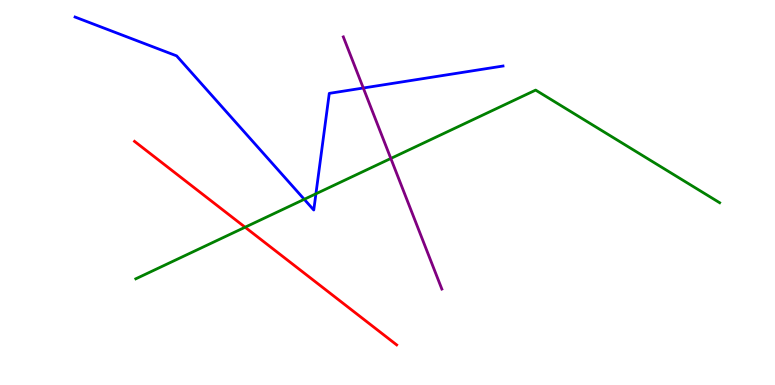[{'lines': ['blue', 'red'], 'intersections': []}, {'lines': ['green', 'red'], 'intersections': [{'x': 3.16, 'y': 4.1}]}, {'lines': ['purple', 'red'], 'intersections': []}, {'lines': ['blue', 'green'], 'intersections': [{'x': 3.93, 'y': 4.82}, {'x': 4.08, 'y': 4.97}]}, {'lines': ['blue', 'purple'], 'intersections': [{'x': 4.69, 'y': 7.71}]}, {'lines': ['green', 'purple'], 'intersections': [{'x': 5.04, 'y': 5.88}]}]